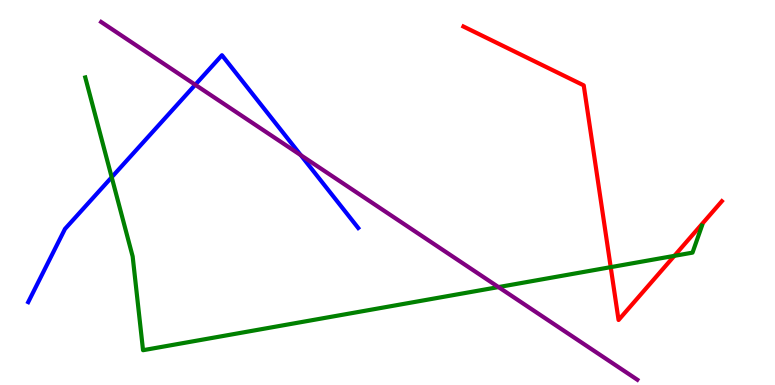[{'lines': ['blue', 'red'], 'intersections': []}, {'lines': ['green', 'red'], 'intersections': [{'x': 7.88, 'y': 3.06}, {'x': 8.7, 'y': 3.35}]}, {'lines': ['purple', 'red'], 'intersections': []}, {'lines': ['blue', 'green'], 'intersections': [{'x': 1.44, 'y': 5.4}]}, {'lines': ['blue', 'purple'], 'intersections': [{'x': 2.52, 'y': 7.8}, {'x': 3.88, 'y': 5.97}]}, {'lines': ['green', 'purple'], 'intersections': [{'x': 6.43, 'y': 2.54}]}]